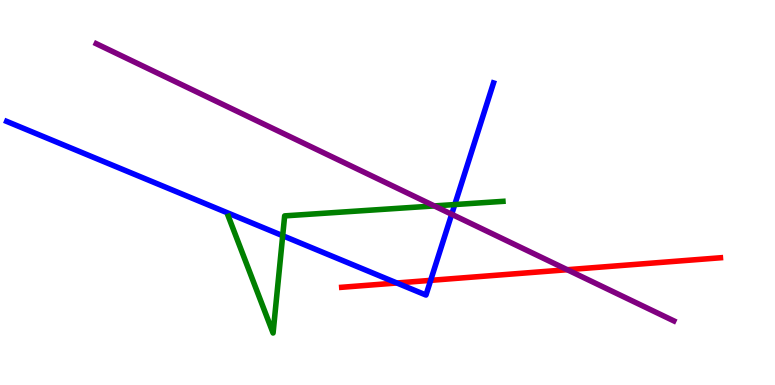[{'lines': ['blue', 'red'], 'intersections': [{'x': 5.12, 'y': 2.65}, {'x': 5.56, 'y': 2.72}]}, {'lines': ['green', 'red'], 'intersections': []}, {'lines': ['purple', 'red'], 'intersections': [{'x': 7.32, 'y': 2.99}]}, {'lines': ['blue', 'green'], 'intersections': [{'x': 3.65, 'y': 3.88}, {'x': 5.87, 'y': 4.69}]}, {'lines': ['blue', 'purple'], 'intersections': [{'x': 5.83, 'y': 4.43}]}, {'lines': ['green', 'purple'], 'intersections': [{'x': 5.6, 'y': 4.65}]}]